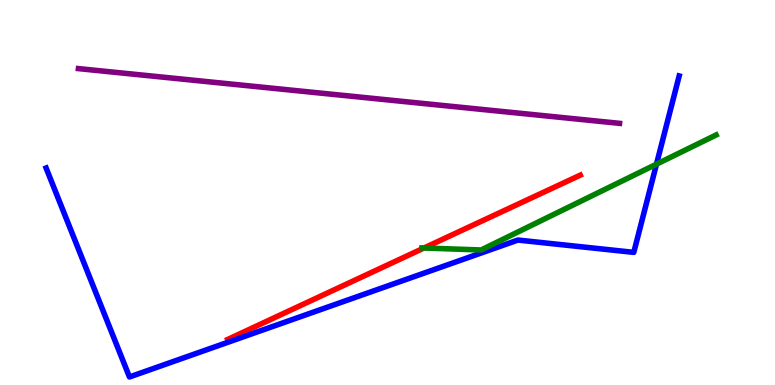[{'lines': ['blue', 'red'], 'intersections': []}, {'lines': ['green', 'red'], 'intersections': [{'x': 5.47, 'y': 3.56}]}, {'lines': ['purple', 'red'], 'intersections': []}, {'lines': ['blue', 'green'], 'intersections': [{'x': 8.47, 'y': 5.74}]}, {'lines': ['blue', 'purple'], 'intersections': []}, {'lines': ['green', 'purple'], 'intersections': []}]